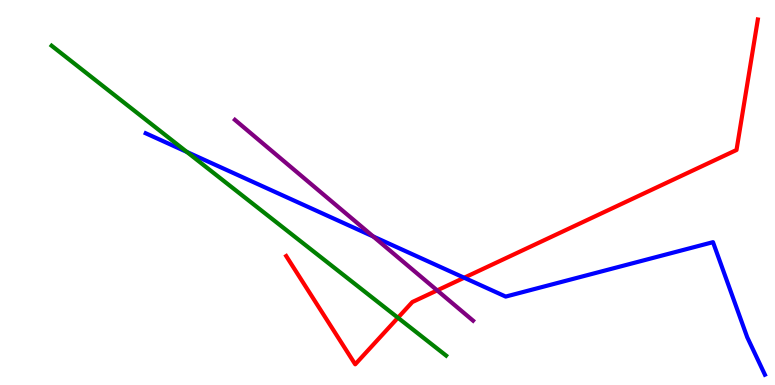[{'lines': ['blue', 'red'], 'intersections': [{'x': 5.99, 'y': 2.79}]}, {'lines': ['green', 'red'], 'intersections': [{'x': 5.13, 'y': 1.75}]}, {'lines': ['purple', 'red'], 'intersections': [{'x': 5.64, 'y': 2.46}]}, {'lines': ['blue', 'green'], 'intersections': [{'x': 2.41, 'y': 6.05}]}, {'lines': ['blue', 'purple'], 'intersections': [{'x': 4.82, 'y': 3.86}]}, {'lines': ['green', 'purple'], 'intersections': []}]